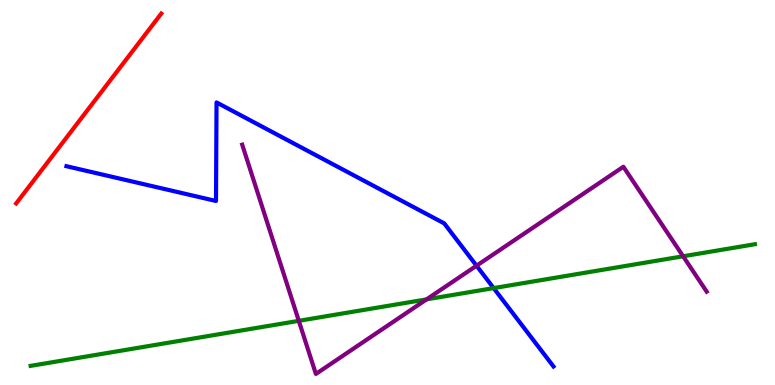[{'lines': ['blue', 'red'], 'intersections': []}, {'lines': ['green', 'red'], 'intersections': []}, {'lines': ['purple', 'red'], 'intersections': []}, {'lines': ['blue', 'green'], 'intersections': [{'x': 6.37, 'y': 2.52}]}, {'lines': ['blue', 'purple'], 'intersections': [{'x': 6.15, 'y': 3.1}]}, {'lines': ['green', 'purple'], 'intersections': [{'x': 3.86, 'y': 1.67}, {'x': 5.5, 'y': 2.22}, {'x': 8.81, 'y': 3.34}]}]